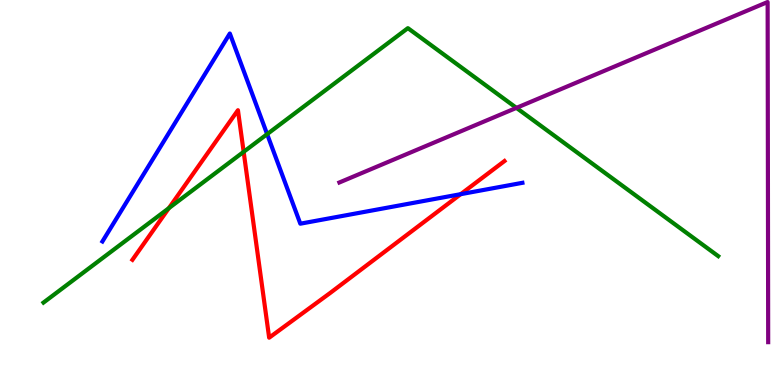[{'lines': ['blue', 'red'], 'intersections': [{'x': 5.94, 'y': 4.96}]}, {'lines': ['green', 'red'], 'intersections': [{'x': 2.18, 'y': 4.59}, {'x': 3.14, 'y': 6.06}]}, {'lines': ['purple', 'red'], 'intersections': []}, {'lines': ['blue', 'green'], 'intersections': [{'x': 3.45, 'y': 6.52}]}, {'lines': ['blue', 'purple'], 'intersections': []}, {'lines': ['green', 'purple'], 'intersections': [{'x': 6.66, 'y': 7.2}]}]